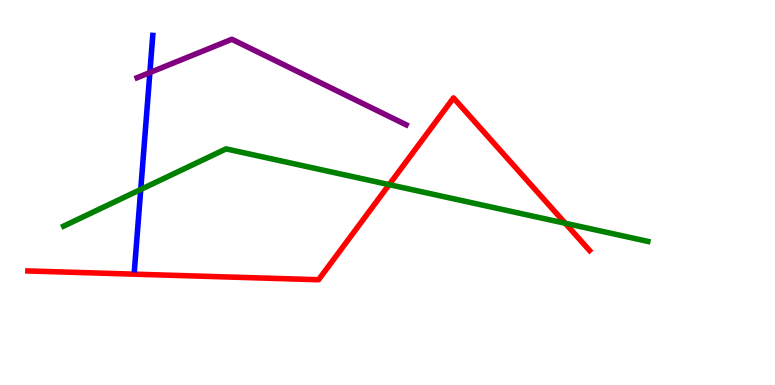[{'lines': ['blue', 'red'], 'intersections': []}, {'lines': ['green', 'red'], 'intersections': [{'x': 5.02, 'y': 5.2}, {'x': 7.29, 'y': 4.2}]}, {'lines': ['purple', 'red'], 'intersections': []}, {'lines': ['blue', 'green'], 'intersections': [{'x': 1.82, 'y': 5.08}]}, {'lines': ['blue', 'purple'], 'intersections': [{'x': 1.93, 'y': 8.12}]}, {'lines': ['green', 'purple'], 'intersections': []}]